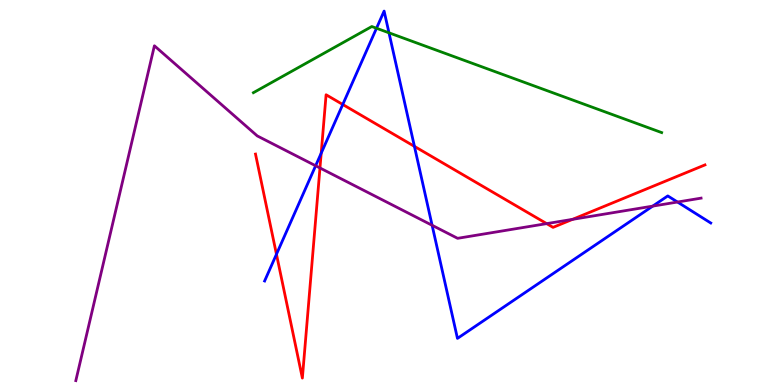[{'lines': ['blue', 'red'], 'intersections': [{'x': 3.57, 'y': 3.4}, {'x': 4.14, 'y': 6.02}, {'x': 4.42, 'y': 7.29}, {'x': 5.35, 'y': 6.2}]}, {'lines': ['green', 'red'], 'intersections': []}, {'lines': ['purple', 'red'], 'intersections': [{'x': 4.13, 'y': 5.64}, {'x': 7.05, 'y': 4.19}, {'x': 7.39, 'y': 4.3}]}, {'lines': ['blue', 'green'], 'intersections': [{'x': 4.86, 'y': 9.27}, {'x': 5.02, 'y': 9.15}]}, {'lines': ['blue', 'purple'], 'intersections': [{'x': 4.07, 'y': 5.69}, {'x': 5.58, 'y': 4.15}, {'x': 8.42, 'y': 4.65}, {'x': 8.74, 'y': 4.75}]}, {'lines': ['green', 'purple'], 'intersections': []}]